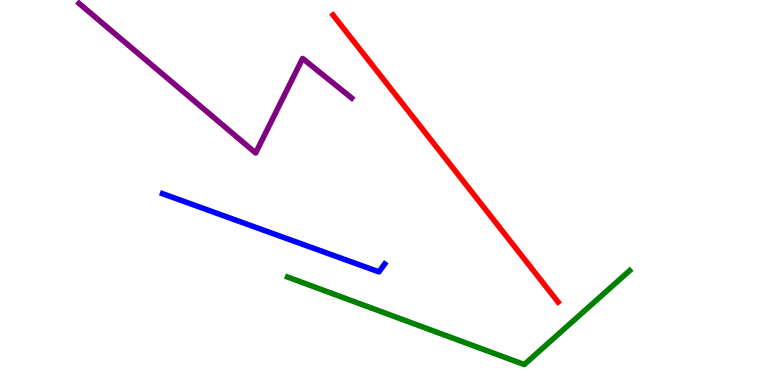[{'lines': ['blue', 'red'], 'intersections': []}, {'lines': ['green', 'red'], 'intersections': []}, {'lines': ['purple', 'red'], 'intersections': []}, {'lines': ['blue', 'green'], 'intersections': []}, {'lines': ['blue', 'purple'], 'intersections': []}, {'lines': ['green', 'purple'], 'intersections': []}]